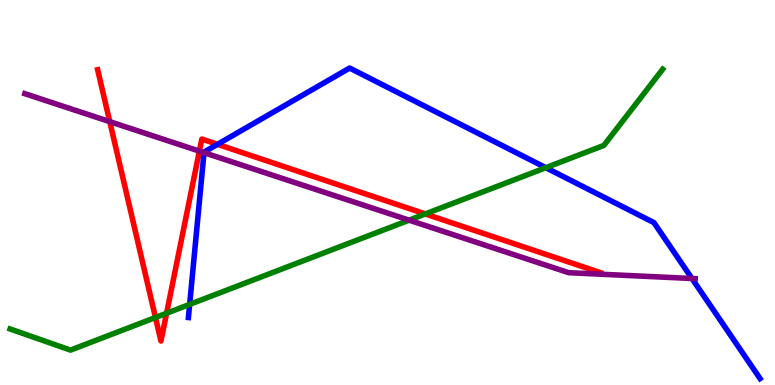[{'lines': ['blue', 'red'], 'intersections': [{'x': 2.81, 'y': 6.25}]}, {'lines': ['green', 'red'], 'intersections': [{'x': 2.01, 'y': 1.75}, {'x': 2.15, 'y': 1.86}, {'x': 5.49, 'y': 4.44}]}, {'lines': ['purple', 'red'], 'intersections': [{'x': 1.42, 'y': 6.84}, {'x': 2.57, 'y': 6.07}]}, {'lines': ['blue', 'green'], 'intersections': [{'x': 2.45, 'y': 2.09}, {'x': 7.04, 'y': 5.64}]}, {'lines': ['blue', 'purple'], 'intersections': [{'x': 2.63, 'y': 6.03}, {'x': 8.93, 'y': 2.77}]}, {'lines': ['green', 'purple'], 'intersections': [{'x': 5.28, 'y': 4.28}]}]